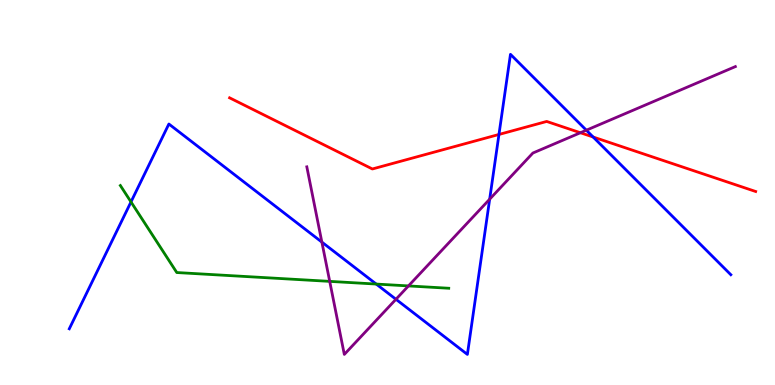[{'lines': ['blue', 'red'], 'intersections': [{'x': 6.44, 'y': 6.51}, {'x': 7.65, 'y': 6.44}]}, {'lines': ['green', 'red'], 'intersections': []}, {'lines': ['purple', 'red'], 'intersections': [{'x': 7.49, 'y': 6.55}]}, {'lines': ['blue', 'green'], 'intersections': [{'x': 1.69, 'y': 4.76}, {'x': 4.85, 'y': 2.62}]}, {'lines': ['blue', 'purple'], 'intersections': [{'x': 4.15, 'y': 3.71}, {'x': 5.11, 'y': 2.23}, {'x': 6.32, 'y': 4.83}, {'x': 7.57, 'y': 6.62}]}, {'lines': ['green', 'purple'], 'intersections': [{'x': 4.25, 'y': 2.69}, {'x': 5.27, 'y': 2.57}]}]